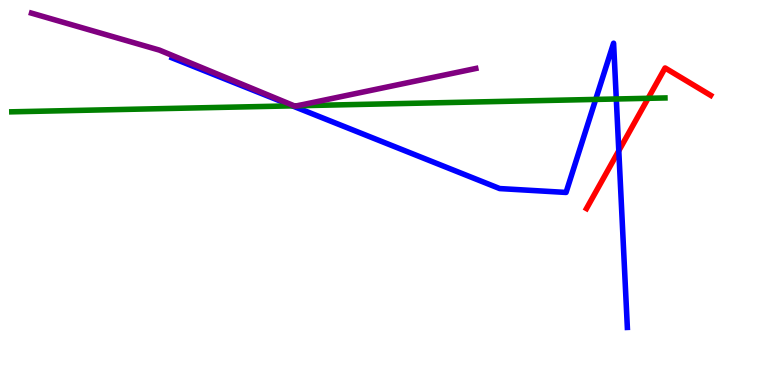[{'lines': ['blue', 'red'], 'intersections': [{'x': 7.98, 'y': 6.08}]}, {'lines': ['green', 'red'], 'intersections': [{'x': 8.36, 'y': 7.45}]}, {'lines': ['purple', 'red'], 'intersections': []}, {'lines': ['blue', 'green'], 'intersections': [{'x': 3.77, 'y': 7.25}, {'x': 7.69, 'y': 7.42}, {'x': 7.95, 'y': 7.43}]}, {'lines': ['blue', 'purple'], 'intersections': []}, {'lines': ['green', 'purple'], 'intersections': [{'x': 3.8, 'y': 7.25}, {'x': 3.84, 'y': 7.25}]}]